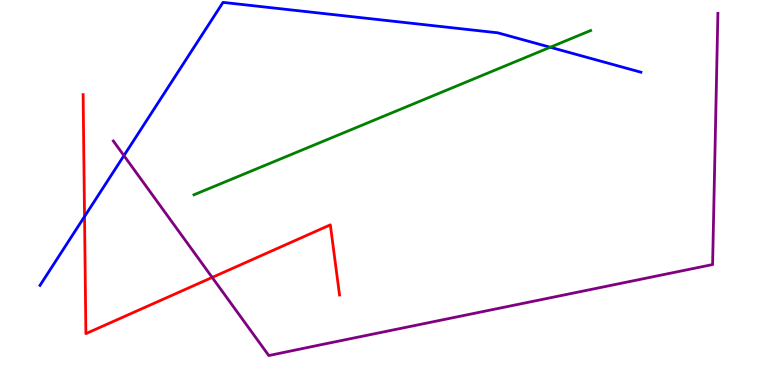[{'lines': ['blue', 'red'], 'intersections': [{'x': 1.09, 'y': 4.38}]}, {'lines': ['green', 'red'], 'intersections': []}, {'lines': ['purple', 'red'], 'intersections': [{'x': 2.74, 'y': 2.79}]}, {'lines': ['blue', 'green'], 'intersections': [{'x': 7.1, 'y': 8.77}]}, {'lines': ['blue', 'purple'], 'intersections': [{'x': 1.6, 'y': 5.96}]}, {'lines': ['green', 'purple'], 'intersections': []}]